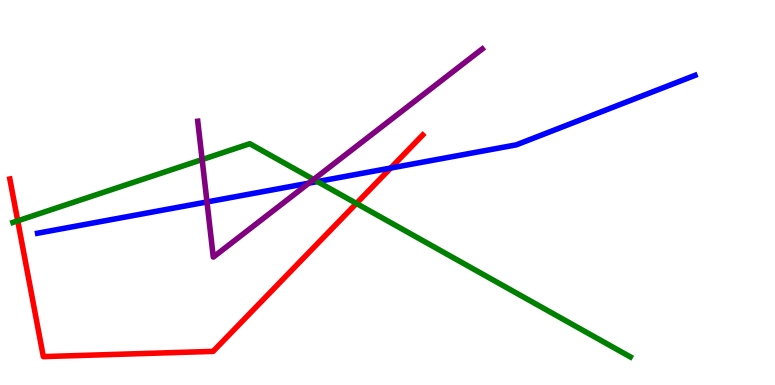[{'lines': ['blue', 'red'], 'intersections': [{'x': 5.04, 'y': 5.64}]}, {'lines': ['green', 'red'], 'intersections': [{'x': 0.229, 'y': 4.26}, {'x': 4.6, 'y': 4.72}]}, {'lines': ['purple', 'red'], 'intersections': []}, {'lines': ['blue', 'green'], 'intersections': [{'x': 4.1, 'y': 5.28}]}, {'lines': ['blue', 'purple'], 'intersections': [{'x': 2.67, 'y': 4.75}, {'x': 3.99, 'y': 5.24}]}, {'lines': ['green', 'purple'], 'intersections': [{'x': 2.61, 'y': 5.86}, {'x': 4.05, 'y': 5.34}]}]